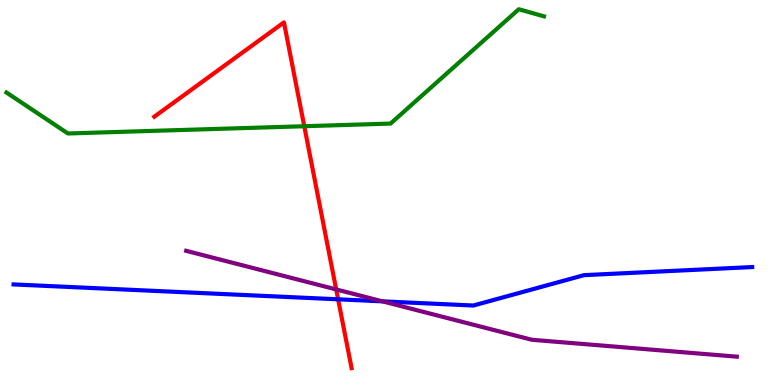[{'lines': ['blue', 'red'], 'intersections': [{'x': 4.36, 'y': 2.23}]}, {'lines': ['green', 'red'], 'intersections': [{'x': 3.93, 'y': 6.72}]}, {'lines': ['purple', 'red'], 'intersections': [{'x': 4.34, 'y': 2.48}]}, {'lines': ['blue', 'green'], 'intersections': []}, {'lines': ['blue', 'purple'], 'intersections': [{'x': 4.94, 'y': 2.17}]}, {'lines': ['green', 'purple'], 'intersections': []}]